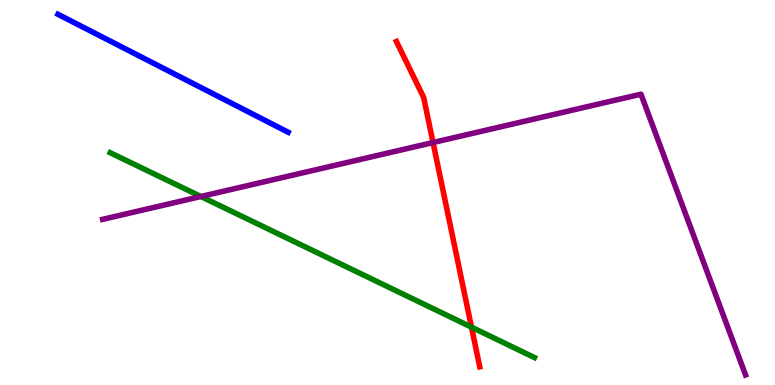[{'lines': ['blue', 'red'], 'intersections': []}, {'lines': ['green', 'red'], 'intersections': [{'x': 6.08, 'y': 1.5}]}, {'lines': ['purple', 'red'], 'intersections': [{'x': 5.59, 'y': 6.3}]}, {'lines': ['blue', 'green'], 'intersections': []}, {'lines': ['blue', 'purple'], 'intersections': []}, {'lines': ['green', 'purple'], 'intersections': [{'x': 2.59, 'y': 4.9}]}]